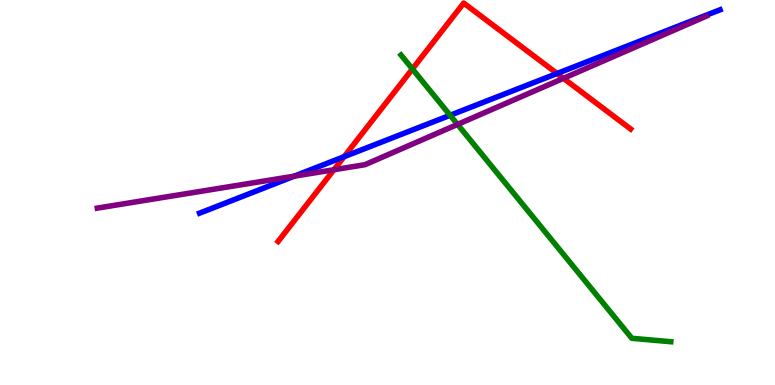[{'lines': ['blue', 'red'], 'intersections': [{'x': 4.44, 'y': 5.93}, {'x': 7.19, 'y': 8.09}]}, {'lines': ['green', 'red'], 'intersections': [{'x': 5.32, 'y': 8.21}]}, {'lines': ['purple', 'red'], 'intersections': [{'x': 4.31, 'y': 5.59}, {'x': 7.27, 'y': 7.97}]}, {'lines': ['blue', 'green'], 'intersections': [{'x': 5.81, 'y': 7.01}]}, {'lines': ['blue', 'purple'], 'intersections': [{'x': 3.8, 'y': 5.42}]}, {'lines': ['green', 'purple'], 'intersections': [{'x': 5.9, 'y': 6.77}]}]